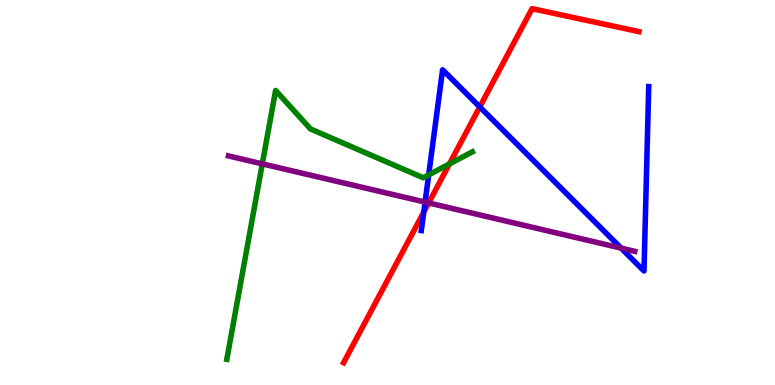[{'lines': ['blue', 'red'], 'intersections': [{'x': 5.47, 'y': 4.49}, {'x': 6.19, 'y': 7.22}]}, {'lines': ['green', 'red'], 'intersections': [{'x': 5.8, 'y': 5.74}]}, {'lines': ['purple', 'red'], 'intersections': [{'x': 5.53, 'y': 4.73}]}, {'lines': ['blue', 'green'], 'intersections': [{'x': 5.53, 'y': 5.46}]}, {'lines': ['blue', 'purple'], 'intersections': [{'x': 5.48, 'y': 4.75}, {'x': 8.01, 'y': 3.56}]}, {'lines': ['green', 'purple'], 'intersections': [{'x': 3.38, 'y': 5.74}]}]